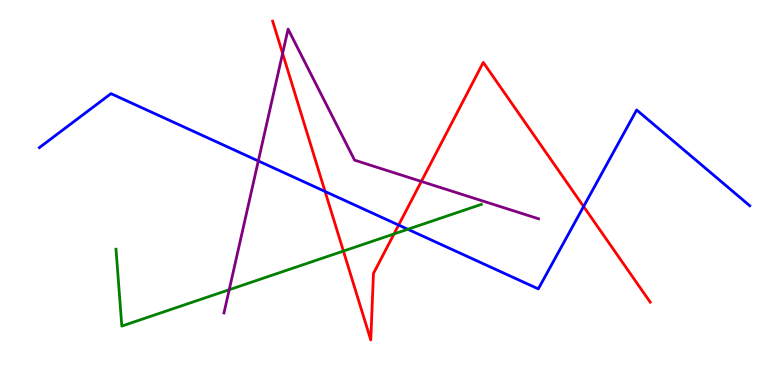[{'lines': ['blue', 'red'], 'intersections': [{'x': 4.19, 'y': 5.03}, {'x': 5.14, 'y': 4.15}, {'x': 7.53, 'y': 4.64}]}, {'lines': ['green', 'red'], 'intersections': [{'x': 4.43, 'y': 3.48}, {'x': 5.08, 'y': 3.92}]}, {'lines': ['purple', 'red'], 'intersections': [{'x': 3.65, 'y': 8.61}, {'x': 5.44, 'y': 5.29}]}, {'lines': ['blue', 'green'], 'intersections': [{'x': 5.26, 'y': 4.05}]}, {'lines': ['blue', 'purple'], 'intersections': [{'x': 3.33, 'y': 5.82}]}, {'lines': ['green', 'purple'], 'intersections': [{'x': 2.96, 'y': 2.47}]}]